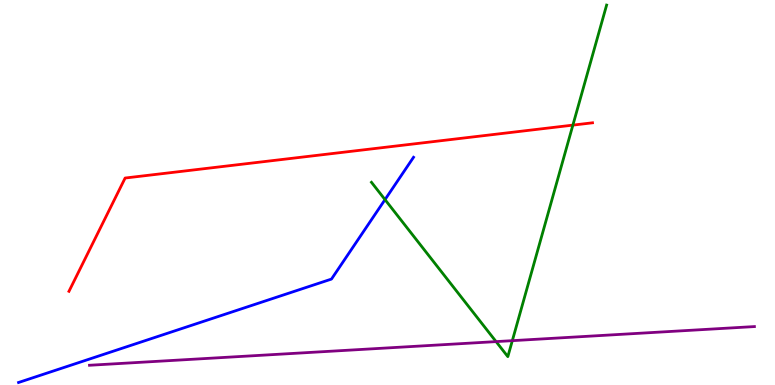[{'lines': ['blue', 'red'], 'intersections': []}, {'lines': ['green', 'red'], 'intersections': [{'x': 7.39, 'y': 6.75}]}, {'lines': ['purple', 'red'], 'intersections': []}, {'lines': ['blue', 'green'], 'intersections': [{'x': 4.97, 'y': 4.82}]}, {'lines': ['blue', 'purple'], 'intersections': []}, {'lines': ['green', 'purple'], 'intersections': [{'x': 6.4, 'y': 1.13}, {'x': 6.61, 'y': 1.15}]}]